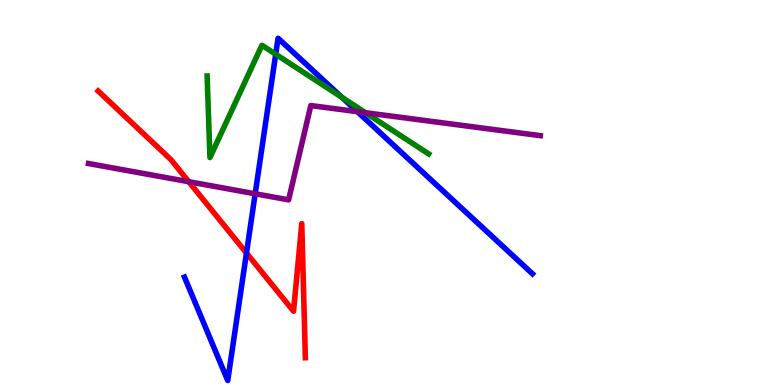[{'lines': ['blue', 'red'], 'intersections': [{'x': 3.18, 'y': 3.43}]}, {'lines': ['green', 'red'], 'intersections': []}, {'lines': ['purple', 'red'], 'intersections': [{'x': 2.44, 'y': 5.28}]}, {'lines': ['blue', 'green'], 'intersections': [{'x': 3.56, 'y': 8.59}, {'x': 4.41, 'y': 7.47}]}, {'lines': ['blue', 'purple'], 'intersections': [{'x': 3.29, 'y': 4.97}, {'x': 4.61, 'y': 7.1}]}, {'lines': ['green', 'purple'], 'intersections': [{'x': 4.72, 'y': 7.07}]}]